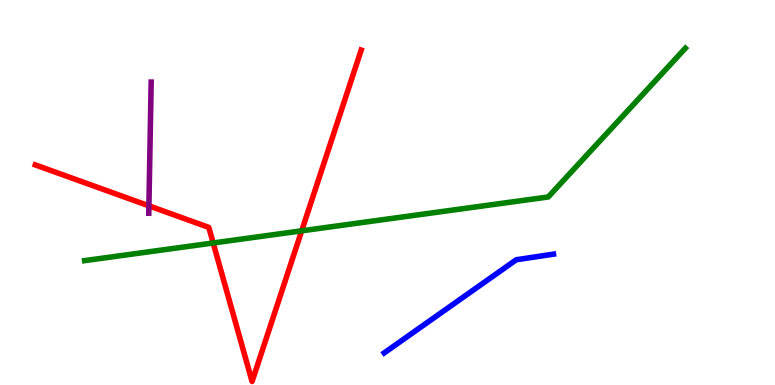[{'lines': ['blue', 'red'], 'intersections': []}, {'lines': ['green', 'red'], 'intersections': [{'x': 2.75, 'y': 3.69}, {'x': 3.89, 'y': 4.0}]}, {'lines': ['purple', 'red'], 'intersections': [{'x': 1.92, 'y': 4.65}]}, {'lines': ['blue', 'green'], 'intersections': []}, {'lines': ['blue', 'purple'], 'intersections': []}, {'lines': ['green', 'purple'], 'intersections': []}]